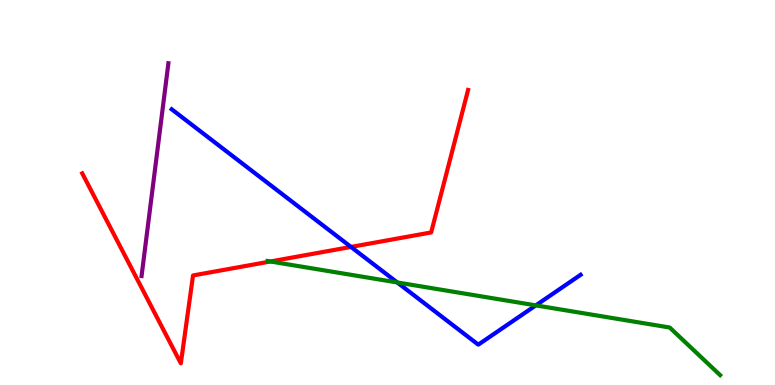[{'lines': ['blue', 'red'], 'intersections': [{'x': 4.53, 'y': 3.59}]}, {'lines': ['green', 'red'], 'intersections': [{'x': 3.49, 'y': 3.21}]}, {'lines': ['purple', 'red'], 'intersections': []}, {'lines': ['blue', 'green'], 'intersections': [{'x': 5.13, 'y': 2.66}, {'x': 6.91, 'y': 2.07}]}, {'lines': ['blue', 'purple'], 'intersections': []}, {'lines': ['green', 'purple'], 'intersections': []}]